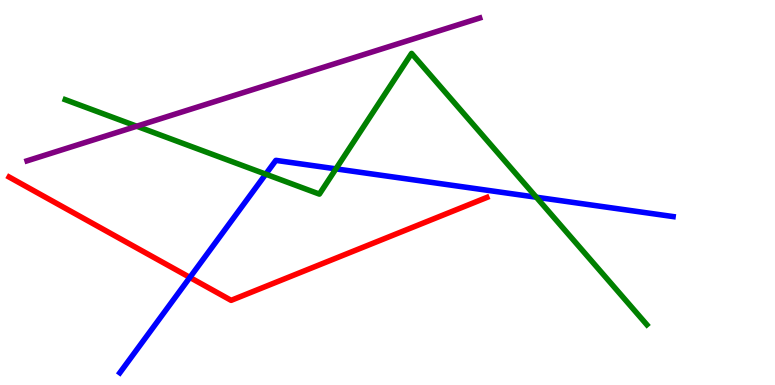[{'lines': ['blue', 'red'], 'intersections': [{'x': 2.45, 'y': 2.79}]}, {'lines': ['green', 'red'], 'intersections': []}, {'lines': ['purple', 'red'], 'intersections': []}, {'lines': ['blue', 'green'], 'intersections': [{'x': 3.43, 'y': 5.48}, {'x': 4.33, 'y': 5.61}, {'x': 6.92, 'y': 4.88}]}, {'lines': ['blue', 'purple'], 'intersections': []}, {'lines': ['green', 'purple'], 'intersections': [{'x': 1.76, 'y': 6.72}]}]